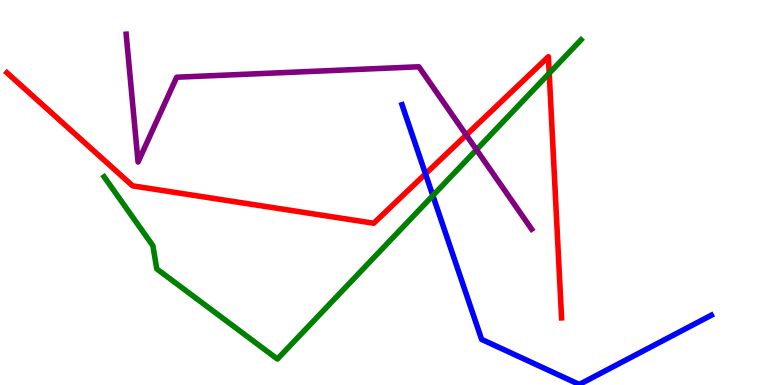[{'lines': ['blue', 'red'], 'intersections': [{'x': 5.49, 'y': 5.48}]}, {'lines': ['green', 'red'], 'intersections': [{'x': 7.09, 'y': 8.1}]}, {'lines': ['purple', 'red'], 'intersections': [{'x': 6.02, 'y': 6.49}]}, {'lines': ['blue', 'green'], 'intersections': [{'x': 5.59, 'y': 4.92}]}, {'lines': ['blue', 'purple'], 'intersections': []}, {'lines': ['green', 'purple'], 'intersections': [{'x': 6.15, 'y': 6.11}]}]